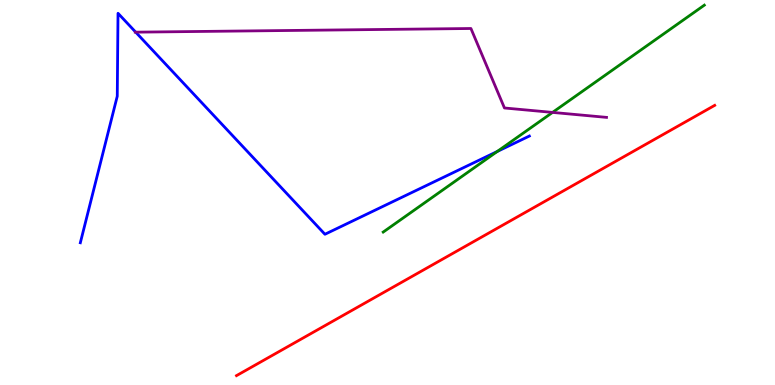[{'lines': ['blue', 'red'], 'intersections': []}, {'lines': ['green', 'red'], 'intersections': []}, {'lines': ['purple', 'red'], 'intersections': []}, {'lines': ['blue', 'green'], 'intersections': [{'x': 6.42, 'y': 6.07}]}, {'lines': ['blue', 'purple'], 'intersections': [{'x': 1.75, 'y': 9.16}]}, {'lines': ['green', 'purple'], 'intersections': [{'x': 7.13, 'y': 7.08}]}]